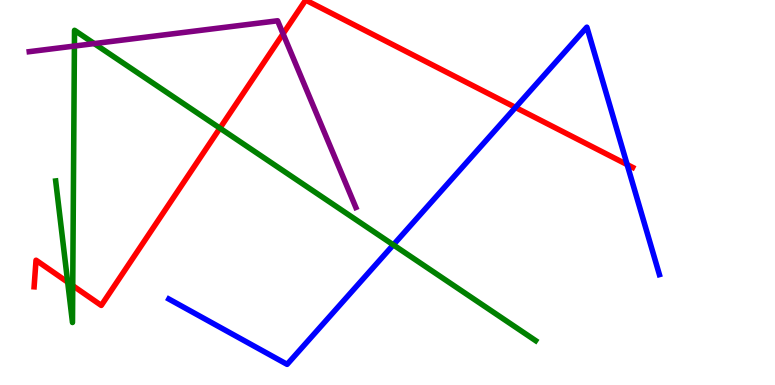[{'lines': ['blue', 'red'], 'intersections': [{'x': 6.65, 'y': 7.21}, {'x': 8.09, 'y': 5.72}]}, {'lines': ['green', 'red'], 'intersections': [{'x': 0.873, 'y': 2.67}, {'x': 0.939, 'y': 2.58}, {'x': 2.84, 'y': 6.67}]}, {'lines': ['purple', 'red'], 'intersections': [{'x': 3.65, 'y': 9.12}]}, {'lines': ['blue', 'green'], 'intersections': [{'x': 5.08, 'y': 3.64}]}, {'lines': ['blue', 'purple'], 'intersections': []}, {'lines': ['green', 'purple'], 'intersections': [{'x': 0.96, 'y': 8.8}, {'x': 1.22, 'y': 8.87}]}]